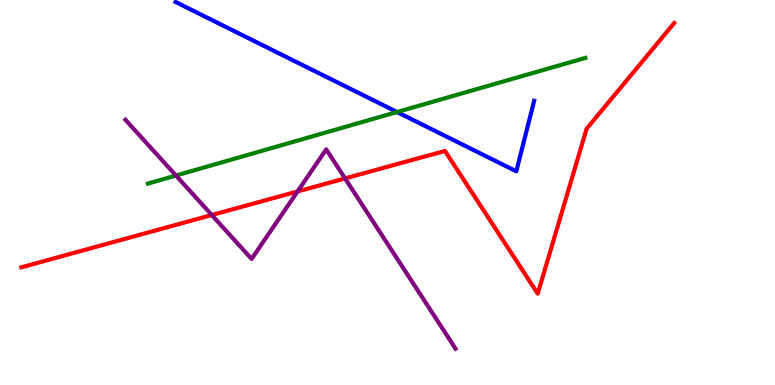[{'lines': ['blue', 'red'], 'intersections': []}, {'lines': ['green', 'red'], 'intersections': []}, {'lines': ['purple', 'red'], 'intersections': [{'x': 2.73, 'y': 4.42}, {'x': 3.84, 'y': 5.03}, {'x': 4.45, 'y': 5.37}]}, {'lines': ['blue', 'green'], 'intersections': [{'x': 5.12, 'y': 7.09}]}, {'lines': ['blue', 'purple'], 'intersections': []}, {'lines': ['green', 'purple'], 'intersections': [{'x': 2.27, 'y': 5.44}]}]